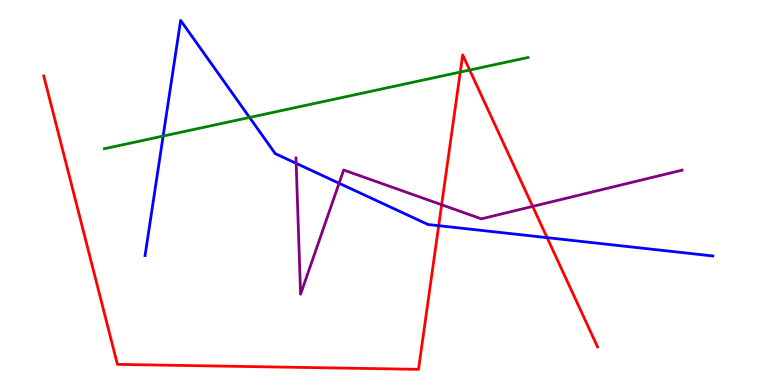[{'lines': ['blue', 'red'], 'intersections': [{'x': 5.66, 'y': 4.14}, {'x': 7.06, 'y': 3.83}]}, {'lines': ['green', 'red'], 'intersections': [{'x': 5.94, 'y': 8.13}, {'x': 6.06, 'y': 8.18}]}, {'lines': ['purple', 'red'], 'intersections': [{'x': 5.7, 'y': 4.68}, {'x': 6.87, 'y': 4.64}]}, {'lines': ['blue', 'green'], 'intersections': [{'x': 2.1, 'y': 6.47}, {'x': 3.22, 'y': 6.95}]}, {'lines': ['blue', 'purple'], 'intersections': [{'x': 3.82, 'y': 5.76}, {'x': 4.38, 'y': 5.24}]}, {'lines': ['green', 'purple'], 'intersections': []}]